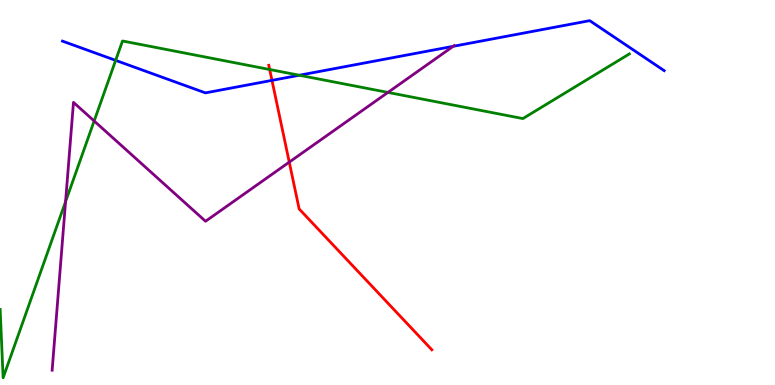[{'lines': ['blue', 'red'], 'intersections': [{'x': 3.51, 'y': 7.91}]}, {'lines': ['green', 'red'], 'intersections': [{'x': 3.48, 'y': 8.19}]}, {'lines': ['purple', 'red'], 'intersections': [{'x': 3.73, 'y': 5.79}]}, {'lines': ['blue', 'green'], 'intersections': [{'x': 1.49, 'y': 8.43}, {'x': 3.86, 'y': 8.05}]}, {'lines': ['blue', 'purple'], 'intersections': [{'x': 5.85, 'y': 8.8}]}, {'lines': ['green', 'purple'], 'intersections': [{'x': 0.846, 'y': 4.76}, {'x': 1.21, 'y': 6.86}, {'x': 5.01, 'y': 7.6}]}]